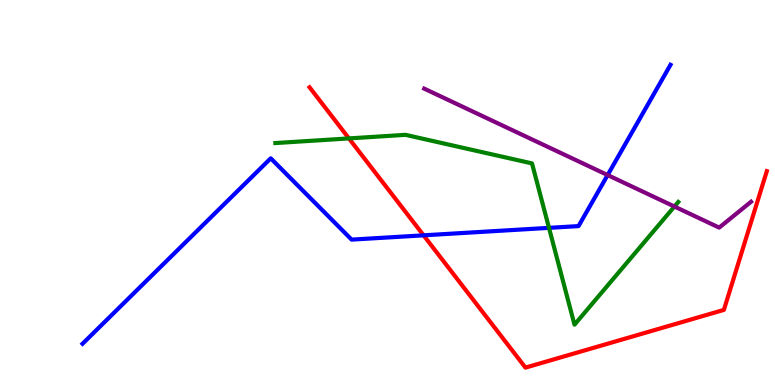[{'lines': ['blue', 'red'], 'intersections': [{'x': 5.47, 'y': 3.89}]}, {'lines': ['green', 'red'], 'intersections': [{'x': 4.5, 'y': 6.4}]}, {'lines': ['purple', 'red'], 'intersections': []}, {'lines': ['blue', 'green'], 'intersections': [{'x': 7.08, 'y': 4.08}]}, {'lines': ['blue', 'purple'], 'intersections': [{'x': 7.84, 'y': 5.45}]}, {'lines': ['green', 'purple'], 'intersections': [{'x': 8.7, 'y': 4.64}]}]